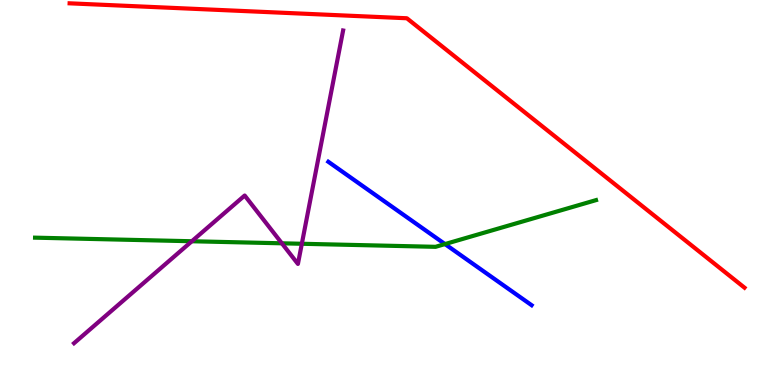[{'lines': ['blue', 'red'], 'intersections': []}, {'lines': ['green', 'red'], 'intersections': []}, {'lines': ['purple', 'red'], 'intersections': []}, {'lines': ['blue', 'green'], 'intersections': [{'x': 5.74, 'y': 3.66}]}, {'lines': ['blue', 'purple'], 'intersections': []}, {'lines': ['green', 'purple'], 'intersections': [{'x': 2.48, 'y': 3.73}, {'x': 3.64, 'y': 3.68}, {'x': 3.89, 'y': 3.67}]}]